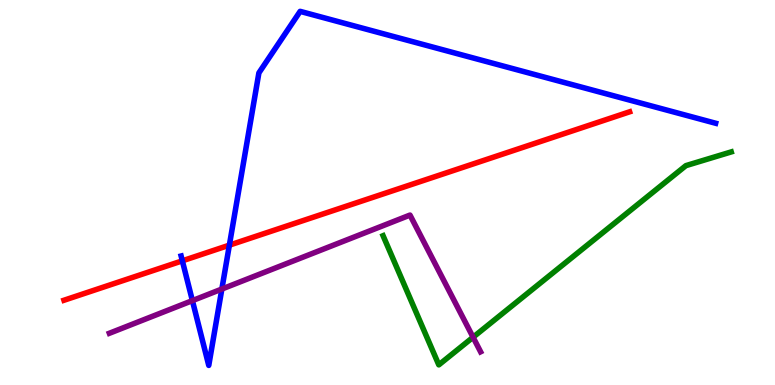[{'lines': ['blue', 'red'], 'intersections': [{'x': 2.35, 'y': 3.23}, {'x': 2.96, 'y': 3.63}]}, {'lines': ['green', 'red'], 'intersections': []}, {'lines': ['purple', 'red'], 'intersections': []}, {'lines': ['blue', 'green'], 'intersections': []}, {'lines': ['blue', 'purple'], 'intersections': [{'x': 2.48, 'y': 2.19}, {'x': 2.86, 'y': 2.49}]}, {'lines': ['green', 'purple'], 'intersections': [{'x': 6.1, 'y': 1.24}]}]